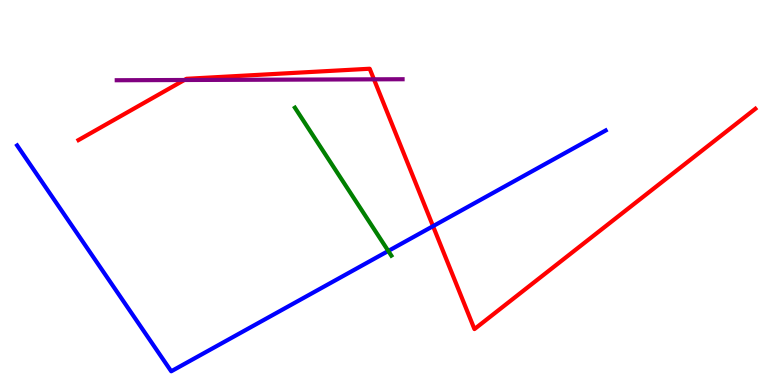[{'lines': ['blue', 'red'], 'intersections': [{'x': 5.59, 'y': 4.13}]}, {'lines': ['green', 'red'], 'intersections': []}, {'lines': ['purple', 'red'], 'intersections': [{'x': 2.38, 'y': 7.92}, {'x': 4.83, 'y': 7.94}]}, {'lines': ['blue', 'green'], 'intersections': [{'x': 5.01, 'y': 3.48}]}, {'lines': ['blue', 'purple'], 'intersections': []}, {'lines': ['green', 'purple'], 'intersections': []}]